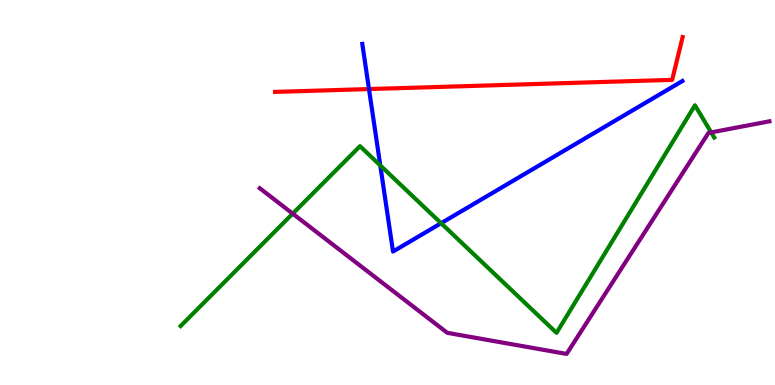[{'lines': ['blue', 'red'], 'intersections': [{'x': 4.76, 'y': 7.69}]}, {'lines': ['green', 'red'], 'intersections': []}, {'lines': ['purple', 'red'], 'intersections': []}, {'lines': ['blue', 'green'], 'intersections': [{'x': 4.91, 'y': 5.7}, {'x': 5.69, 'y': 4.2}]}, {'lines': ['blue', 'purple'], 'intersections': []}, {'lines': ['green', 'purple'], 'intersections': [{'x': 3.78, 'y': 4.45}, {'x': 9.18, 'y': 6.56}]}]